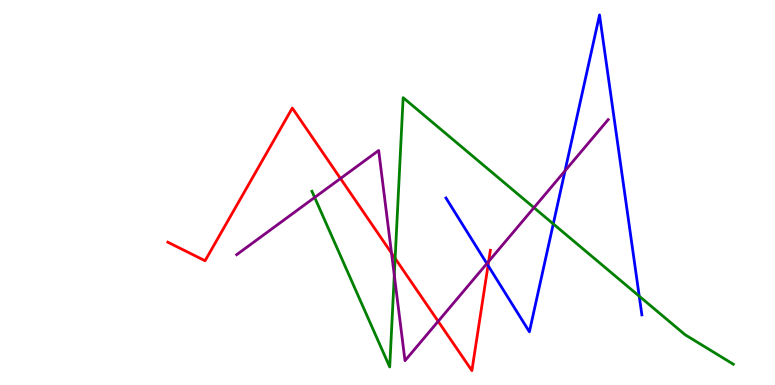[{'lines': ['blue', 'red'], 'intersections': [{'x': 6.3, 'y': 3.1}]}, {'lines': ['green', 'red'], 'intersections': [{'x': 5.1, 'y': 3.29}]}, {'lines': ['purple', 'red'], 'intersections': [{'x': 4.39, 'y': 5.36}, {'x': 5.05, 'y': 3.43}, {'x': 5.65, 'y': 1.65}, {'x': 6.31, 'y': 3.21}]}, {'lines': ['blue', 'green'], 'intersections': [{'x': 7.14, 'y': 4.18}, {'x': 8.25, 'y': 2.31}]}, {'lines': ['blue', 'purple'], 'intersections': [{'x': 6.28, 'y': 3.15}, {'x': 7.29, 'y': 5.56}]}, {'lines': ['green', 'purple'], 'intersections': [{'x': 4.06, 'y': 4.87}, {'x': 5.09, 'y': 2.85}, {'x': 6.89, 'y': 4.61}]}]